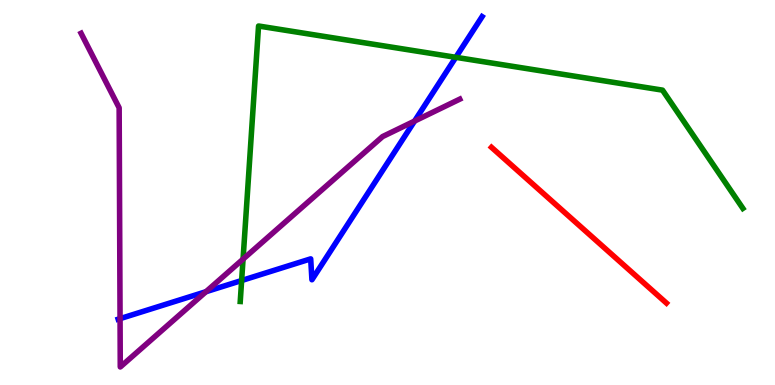[{'lines': ['blue', 'red'], 'intersections': []}, {'lines': ['green', 'red'], 'intersections': []}, {'lines': ['purple', 'red'], 'intersections': []}, {'lines': ['blue', 'green'], 'intersections': [{'x': 3.12, 'y': 2.71}, {'x': 5.88, 'y': 8.51}]}, {'lines': ['blue', 'purple'], 'intersections': [{'x': 1.55, 'y': 1.72}, {'x': 2.66, 'y': 2.42}, {'x': 5.35, 'y': 6.86}]}, {'lines': ['green', 'purple'], 'intersections': [{'x': 3.14, 'y': 3.27}]}]